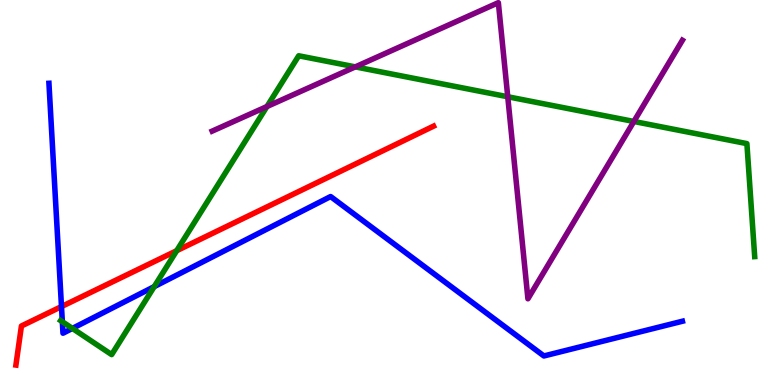[{'lines': ['blue', 'red'], 'intersections': [{'x': 0.793, 'y': 2.04}]}, {'lines': ['green', 'red'], 'intersections': [{'x': 2.28, 'y': 3.49}]}, {'lines': ['purple', 'red'], 'intersections': []}, {'lines': ['blue', 'green'], 'intersections': [{'x': 0.804, 'y': 1.64}, {'x': 0.934, 'y': 1.47}, {'x': 1.99, 'y': 2.56}]}, {'lines': ['blue', 'purple'], 'intersections': []}, {'lines': ['green', 'purple'], 'intersections': [{'x': 3.44, 'y': 7.23}, {'x': 4.58, 'y': 8.26}, {'x': 6.55, 'y': 7.49}, {'x': 8.18, 'y': 6.84}]}]